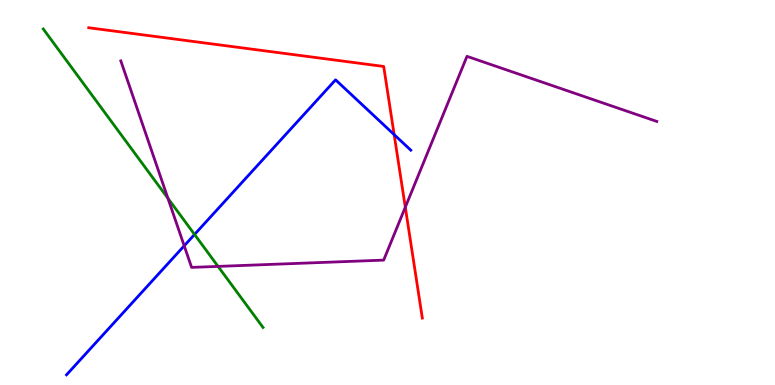[{'lines': ['blue', 'red'], 'intersections': [{'x': 5.09, 'y': 6.5}]}, {'lines': ['green', 'red'], 'intersections': []}, {'lines': ['purple', 'red'], 'intersections': [{'x': 5.23, 'y': 4.62}]}, {'lines': ['blue', 'green'], 'intersections': [{'x': 2.51, 'y': 3.91}]}, {'lines': ['blue', 'purple'], 'intersections': [{'x': 2.38, 'y': 3.62}]}, {'lines': ['green', 'purple'], 'intersections': [{'x': 2.17, 'y': 4.85}, {'x': 2.81, 'y': 3.08}]}]